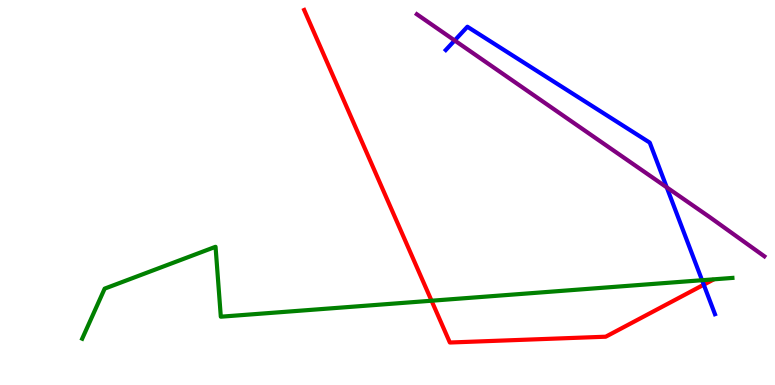[{'lines': ['blue', 'red'], 'intersections': [{'x': 9.08, 'y': 2.61}]}, {'lines': ['green', 'red'], 'intersections': [{'x': 5.57, 'y': 2.19}]}, {'lines': ['purple', 'red'], 'intersections': []}, {'lines': ['blue', 'green'], 'intersections': [{'x': 9.06, 'y': 2.72}]}, {'lines': ['blue', 'purple'], 'intersections': [{'x': 5.87, 'y': 8.95}, {'x': 8.6, 'y': 5.13}]}, {'lines': ['green', 'purple'], 'intersections': []}]